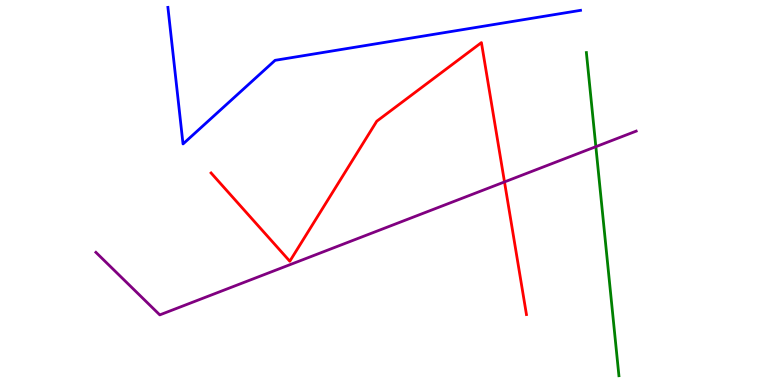[{'lines': ['blue', 'red'], 'intersections': []}, {'lines': ['green', 'red'], 'intersections': []}, {'lines': ['purple', 'red'], 'intersections': [{'x': 6.51, 'y': 5.27}]}, {'lines': ['blue', 'green'], 'intersections': []}, {'lines': ['blue', 'purple'], 'intersections': []}, {'lines': ['green', 'purple'], 'intersections': [{'x': 7.69, 'y': 6.19}]}]